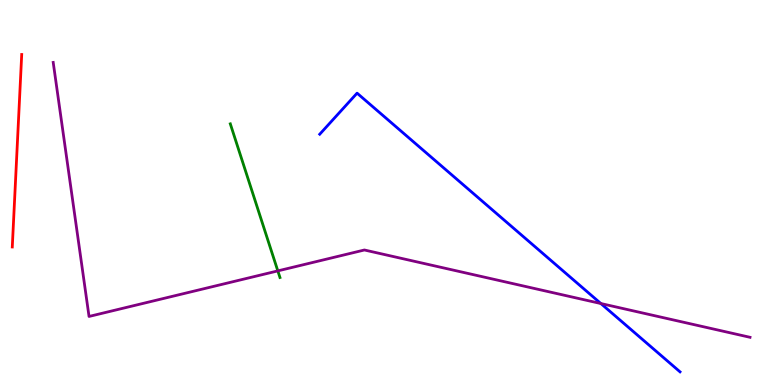[{'lines': ['blue', 'red'], 'intersections': []}, {'lines': ['green', 'red'], 'intersections': []}, {'lines': ['purple', 'red'], 'intersections': []}, {'lines': ['blue', 'green'], 'intersections': []}, {'lines': ['blue', 'purple'], 'intersections': [{'x': 7.75, 'y': 2.12}]}, {'lines': ['green', 'purple'], 'intersections': [{'x': 3.58, 'y': 2.96}]}]